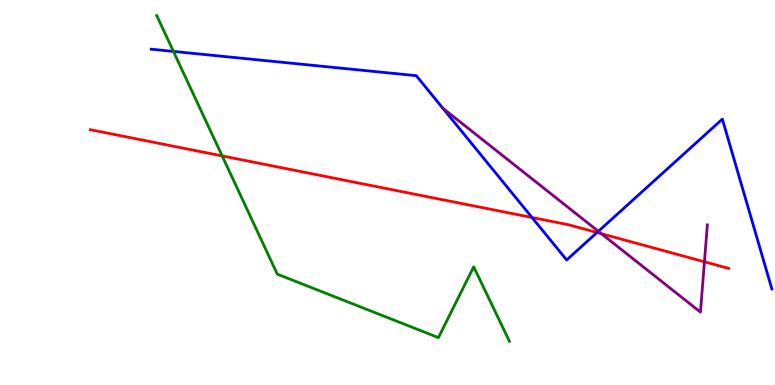[{'lines': ['blue', 'red'], 'intersections': [{'x': 6.86, 'y': 4.35}, {'x': 7.7, 'y': 3.96}]}, {'lines': ['green', 'red'], 'intersections': [{'x': 2.87, 'y': 5.95}]}, {'lines': ['purple', 'red'], 'intersections': [{'x': 7.76, 'y': 3.93}, {'x': 9.09, 'y': 3.2}]}, {'lines': ['blue', 'green'], 'intersections': [{'x': 2.24, 'y': 8.66}]}, {'lines': ['blue', 'purple'], 'intersections': [{'x': 7.72, 'y': 3.99}]}, {'lines': ['green', 'purple'], 'intersections': []}]